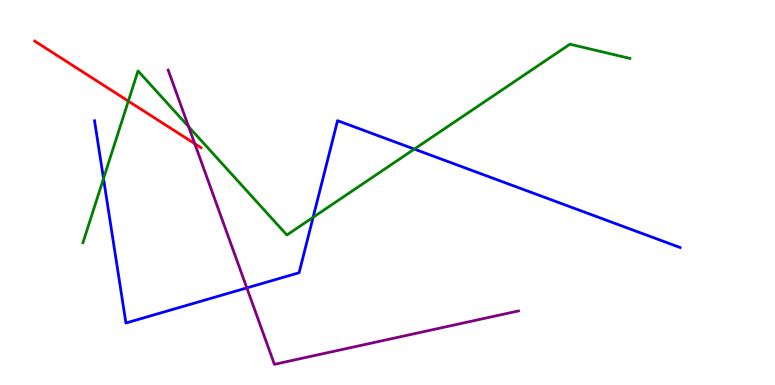[{'lines': ['blue', 'red'], 'intersections': []}, {'lines': ['green', 'red'], 'intersections': [{'x': 1.66, 'y': 7.37}]}, {'lines': ['purple', 'red'], 'intersections': [{'x': 2.51, 'y': 6.27}]}, {'lines': ['blue', 'green'], 'intersections': [{'x': 1.34, 'y': 5.36}, {'x': 4.04, 'y': 4.36}, {'x': 5.35, 'y': 6.13}]}, {'lines': ['blue', 'purple'], 'intersections': [{'x': 3.18, 'y': 2.52}]}, {'lines': ['green', 'purple'], 'intersections': [{'x': 2.43, 'y': 6.71}]}]